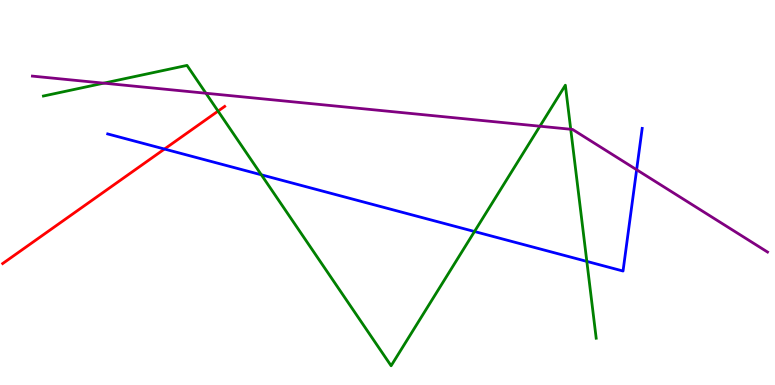[{'lines': ['blue', 'red'], 'intersections': [{'x': 2.12, 'y': 6.13}]}, {'lines': ['green', 'red'], 'intersections': [{'x': 2.81, 'y': 7.11}]}, {'lines': ['purple', 'red'], 'intersections': []}, {'lines': ['blue', 'green'], 'intersections': [{'x': 3.37, 'y': 5.46}, {'x': 6.12, 'y': 3.99}, {'x': 7.57, 'y': 3.21}]}, {'lines': ['blue', 'purple'], 'intersections': [{'x': 8.21, 'y': 5.59}]}, {'lines': ['green', 'purple'], 'intersections': [{'x': 1.34, 'y': 7.84}, {'x': 2.66, 'y': 7.58}, {'x': 6.97, 'y': 6.72}, {'x': 7.36, 'y': 6.64}]}]